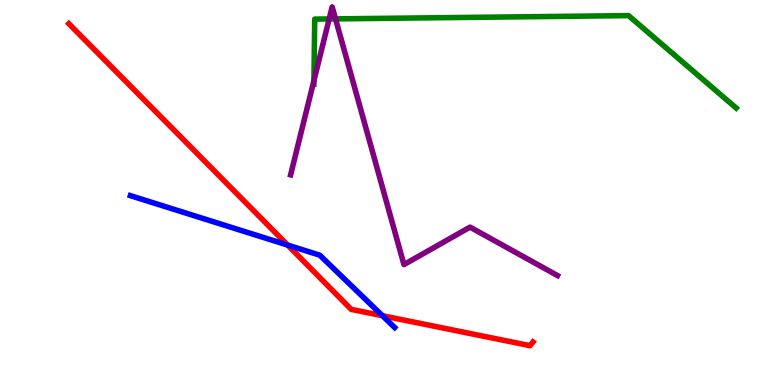[{'lines': ['blue', 'red'], 'intersections': [{'x': 3.71, 'y': 3.63}, {'x': 4.93, 'y': 1.8}]}, {'lines': ['green', 'red'], 'intersections': []}, {'lines': ['purple', 'red'], 'intersections': []}, {'lines': ['blue', 'green'], 'intersections': []}, {'lines': ['blue', 'purple'], 'intersections': []}, {'lines': ['green', 'purple'], 'intersections': [{'x': 4.05, 'y': 7.91}, {'x': 4.25, 'y': 9.51}, {'x': 4.33, 'y': 9.51}]}]